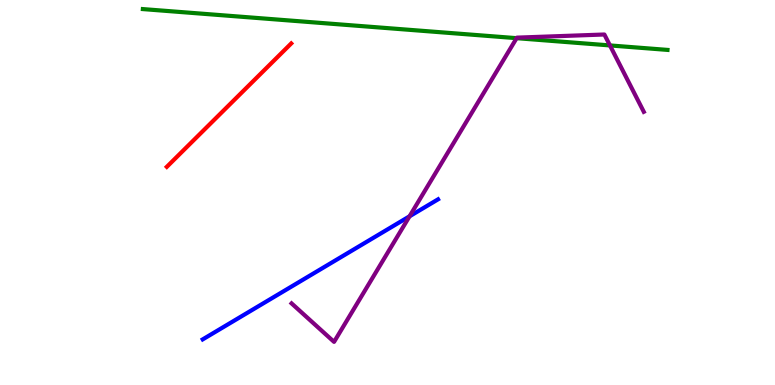[{'lines': ['blue', 'red'], 'intersections': []}, {'lines': ['green', 'red'], 'intersections': []}, {'lines': ['purple', 'red'], 'intersections': []}, {'lines': ['blue', 'green'], 'intersections': []}, {'lines': ['blue', 'purple'], 'intersections': [{'x': 5.28, 'y': 4.38}]}, {'lines': ['green', 'purple'], 'intersections': [{'x': 6.67, 'y': 9.01}, {'x': 7.87, 'y': 8.82}]}]